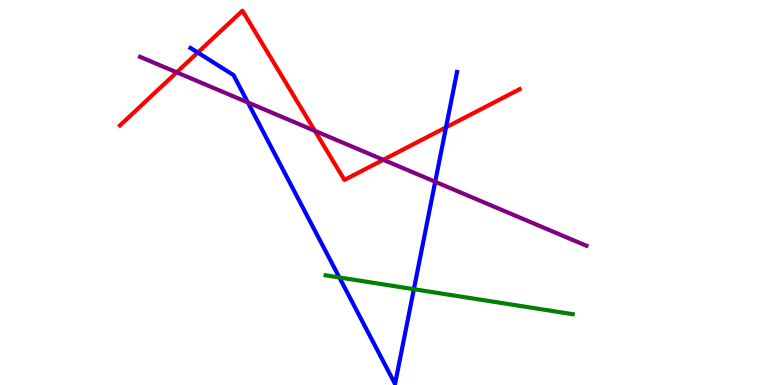[{'lines': ['blue', 'red'], 'intersections': [{'x': 2.55, 'y': 8.63}, {'x': 5.76, 'y': 6.69}]}, {'lines': ['green', 'red'], 'intersections': []}, {'lines': ['purple', 'red'], 'intersections': [{'x': 2.28, 'y': 8.12}, {'x': 4.06, 'y': 6.6}, {'x': 4.95, 'y': 5.85}]}, {'lines': ['blue', 'green'], 'intersections': [{'x': 4.38, 'y': 2.79}, {'x': 5.34, 'y': 2.49}]}, {'lines': ['blue', 'purple'], 'intersections': [{'x': 3.2, 'y': 7.34}, {'x': 5.62, 'y': 5.28}]}, {'lines': ['green', 'purple'], 'intersections': []}]